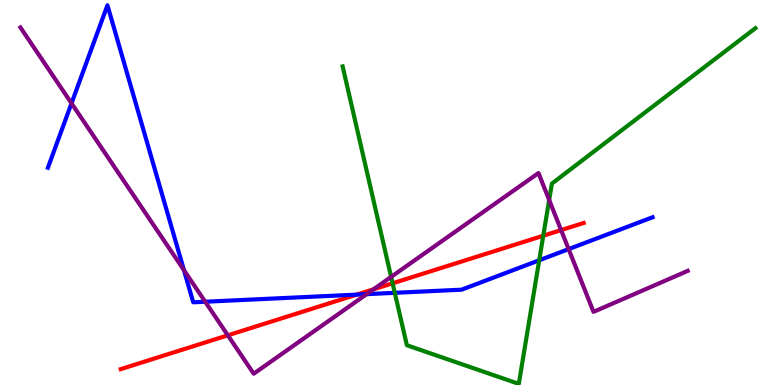[{'lines': ['blue', 'red'], 'intersections': [{'x': 4.6, 'y': 2.35}]}, {'lines': ['green', 'red'], 'intersections': [{'x': 5.07, 'y': 2.64}, {'x': 7.01, 'y': 3.88}]}, {'lines': ['purple', 'red'], 'intersections': [{'x': 2.94, 'y': 1.29}, {'x': 4.82, 'y': 2.48}, {'x': 7.24, 'y': 4.02}]}, {'lines': ['blue', 'green'], 'intersections': [{'x': 5.09, 'y': 2.39}, {'x': 6.96, 'y': 3.24}]}, {'lines': ['blue', 'purple'], 'intersections': [{'x': 0.923, 'y': 7.32}, {'x': 2.37, 'y': 2.98}, {'x': 2.65, 'y': 2.16}, {'x': 4.73, 'y': 2.36}, {'x': 7.34, 'y': 3.53}]}, {'lines': ['green', 'purple'], 'intersections': [{'x': 5.05, 'y': 2.81}, {'x': 7.09, 'y': 4.81}]}]